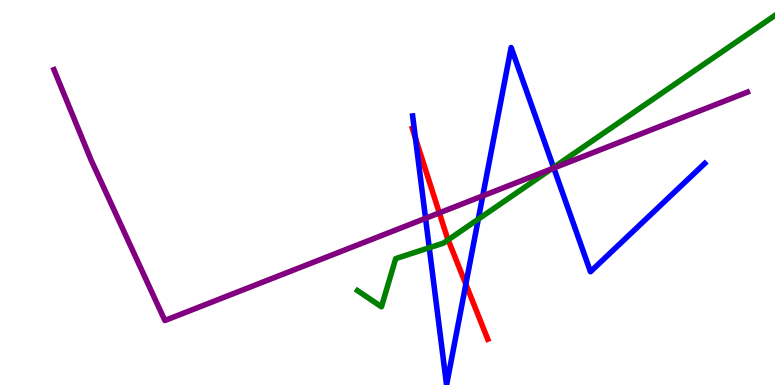[{'lines': ['blue', 'red'], 'intersections': [{'x': 5.36, 'y': 6.41}, {'x': 6.01, 'y': 2.62}]}, {'lines': ['green', 'red'], 'intersections': [{'x': 5.78, 'y': 3.77}]}, {'lines': ['purple', 'red'], 'intersections': [{'x': 5.67, 'y': 4.47}]}, {'lines': ['blue', 'green'], 'intersections': [{'x': 5.54, 'y': 3.57}, {'x': 6.17, 'y': 4.31}, {'x': 7.14, 'y': 5.65}]}, {'lines': ['blue', 'purple'], 'intersections': [{'x': 5.49, 'y': 4.33}, {'x': 6.23, 'y': 4.91}, {'x': 7.15, 'y': 5.64}]}, {'lines': ['green', 'purple'], 'intersections': [{'x': 7.11, 'y': 5.61}]}]